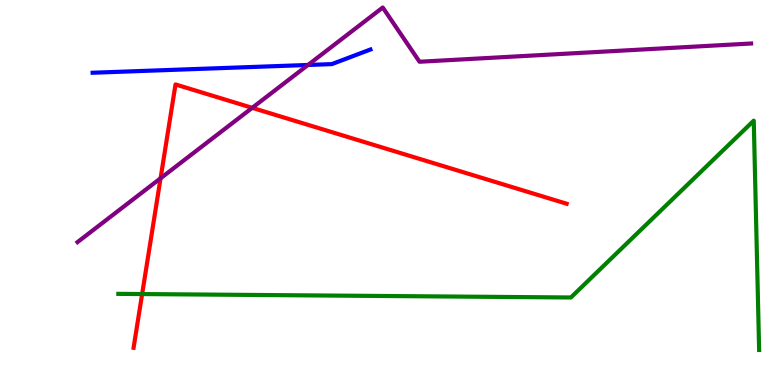[{'lines': ['blue', 'red'], 'intersections': []}, {'lines': ['green', 'red'], 'intersections': [{'x': 1.83, 'y': 2.36}]}, {'lines': ['purple', 'red'], 'intersections': [{'x': 2.07, 'y': 5.37}, {'x': 3.25, 'y': 7.2}]}, {'lines': ['blue', 'green'], 'intersections': []}, {'lines': ['blue', 'purple'], 'intersections': [{'x': 3.97, 'y': 8.31}]}, {'lines': ['green', 'purple'], 'intersections': []}]